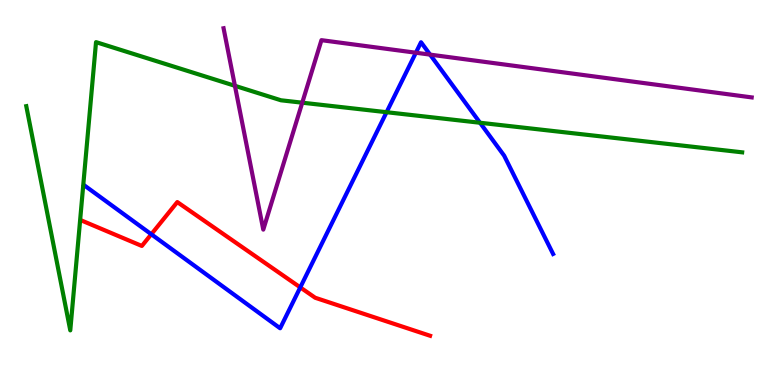[{'lines': ['blue', 'red'], 'intersections': [{'x': 1.95, 'y': 3.92}, {'x': 3.87, 'y': 2.54}]}, {'lines': ['green', 'red'], 'intersections': []}, {'lines': ['purple', 'red'], 'intersections': []}, {'lines': ['blue', 'green'], 'intersections': [{'x': 4.99, 'y': 7.09}, {'x': 6.19, 'y': 6.81}]}, {'lines': ['blue', 'purple'], 'intersections': [{'x': 5.37, 'y': 8.63}, {'x': 5.55, 'y': 8.58}]}, {'lines': ['green', 'purple'], 'intersections': [{'x': 3.03, 'y': 7.77}, {'x': 3.9, 'y': 7.33}]}]